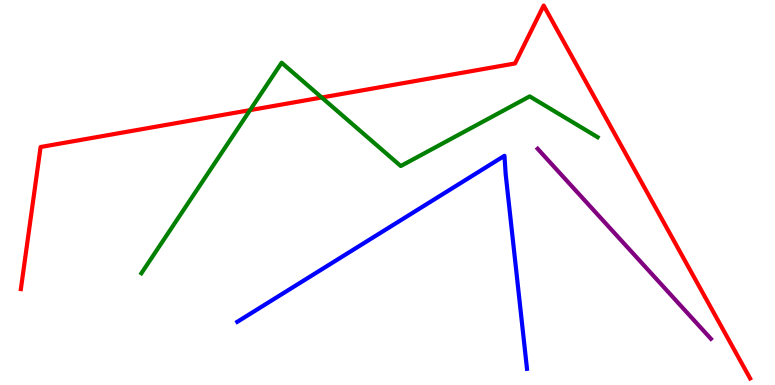[{'lines': ['blue', 'red'], 'intersections': []}, {'lines': ['green', 'red'], 'intersections': [{'x': 3.23, 'y': 7.14}, {'x': 4.15, 'y': 7.47}]}, {'lines': ['purple', 'red'], 'intersections': []}, {'lines': ['blue', 'green'], 'intersections': []}, {'lines': ['blue', 'purple'], 'intersections': []}, {'lines': ['green', 'purple'], 'intersections': []}]